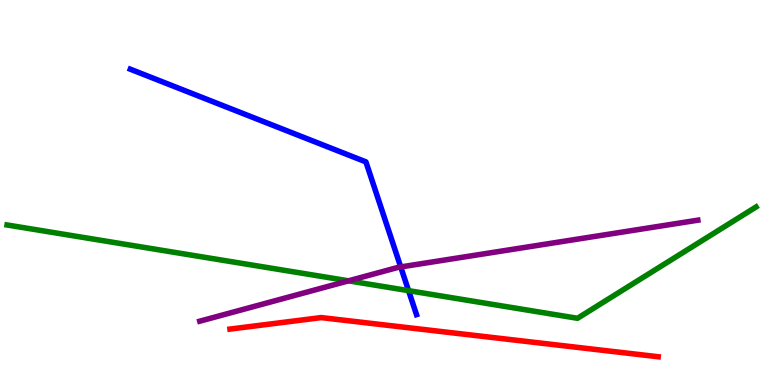[{'lines': ['blue', 'red'], 'intersections': []}, {'lines': ['green', 'red'], 'intersections': []}, {'lines': ['purple', 'red'], 'intersections': []}, {'lines': ['blue', 'green'], 'intersections': [{'x': 5.27, 'y': 2.45}]}, {'lines': ['blue', 'purple'], 'intersections': [{'x': 5.17, 'y': 3.07}]}, {'lines': ['green', 'purple'], 'intersections': [{'x': 4.5, 'y': 2.71}]}]